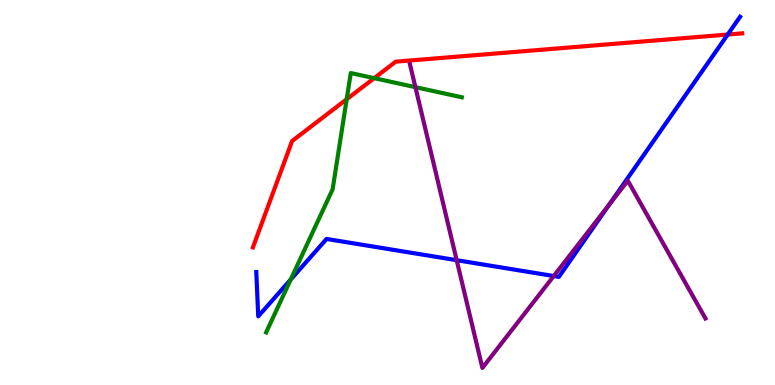[{'lines': ['blue', 'red'], 'intersections': [{'x': 9.39, 'y': 9.1}]}, {'lines': ['green', 'red'], 'intersections': [{'x': 4.47, 'y': 7.42}, {'x': 4.83, 'y': 7.97}]}, {'lines': ['purple', 'red'], 'intersections': []}, {'lines': ['blue', 'green'], 'intersections': [{'x': 3.75, 'y': 2.74}]}, {'lines': ['blue', 'purple'], 'intersections': [{'x': 5.89, 'y': 3.24}, {'x': 7.15, 'y': 2.83}, {'x': 7.86, 'y': 4.68}]}, {'lines': ['green', 'purple'], 'intersections': [{'x': 5.36, 'y': 7.74}]}]